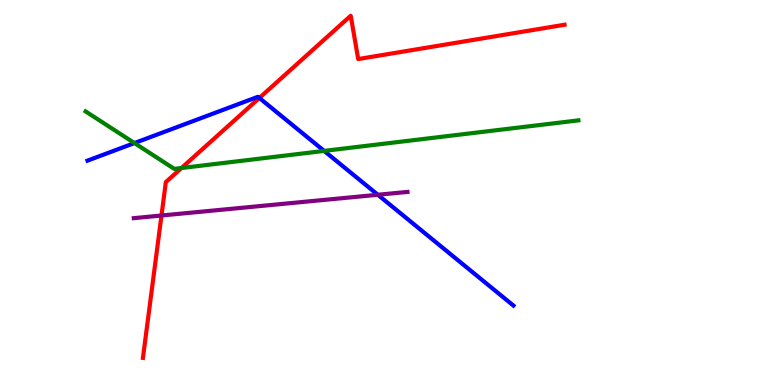[{'lines': ['blue', 'red'], 'intersections': [{'x': 3.35, 'y': 7.46}]}, {'lines': ['green', 'red'], 'intersections': [{'x': 2.34, 'y': 5.64}]}, {'lines': ['purple', 'red'], 'intersections': [{'x': 2.08, 'y': 4.4}]}, {'lines': ['blue', 'green'], 'intersections': [{'x': 1.73, 'y': 6.28}, {'x': 4.18, 'y': 6.08}]}, {'lines': ['blue', 'purple'], 'intersections': [{'x': 4.88, 'y': 4.94}]}, {'lines': ['green', 'purple'], 'intersections': []}]